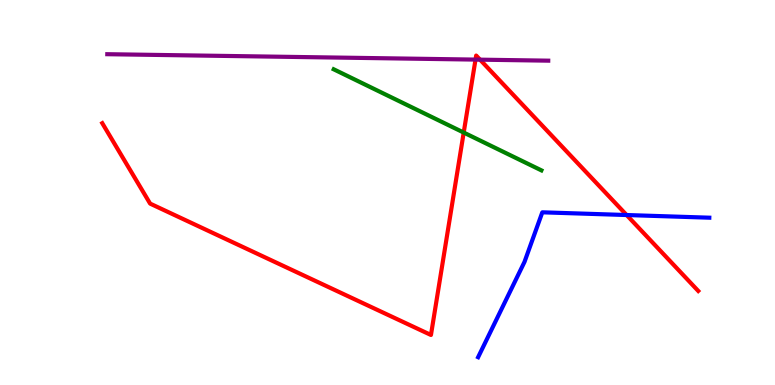[{'lines': ['blue', 'red'], 'intersections': [{'x': 8.09, 'y': 4.41}]}, {'lines': ['green', 'red'], 'intersections': [{'x': 5.98, 'y': 6.56}]}, {'lines': ['purple', 'red'], 'intersections': [{'x': 6.14, 'y': 8.45}, {'x': 6.19, 'y': 8.45}]}, {'lines': ['blue', 'green'], 'intersections': []}, {'lines': ['blue', 'purple'], 'intersections': []}, {'lines': ['green', 'purple'], 'intersections': []}]